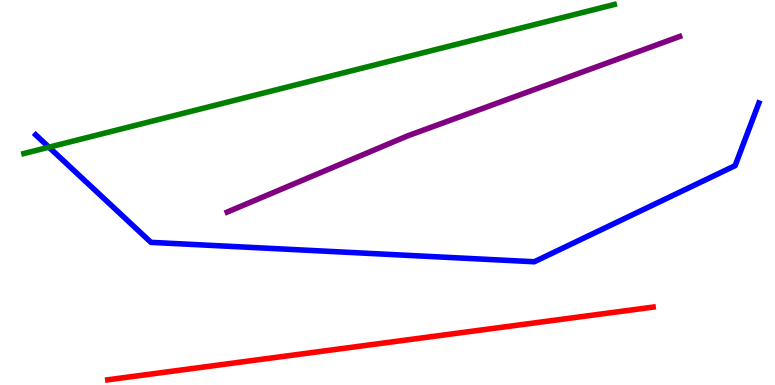[{'lines': ['blue', 'red'], 'intersections': []}, {'lines': ['green', 'red'], 'intersections': []}, {'lines': ['purple', 'red'], 'intersections': []}, {'lines': ['blue', 'green'], 'intersections': [{'x': 0.632, 'y': 6.18}]}, {'lines': ['blue', 'purple'], 'intersections': []}, {'lines': ['green', 'purple'], 'intersections': []}]